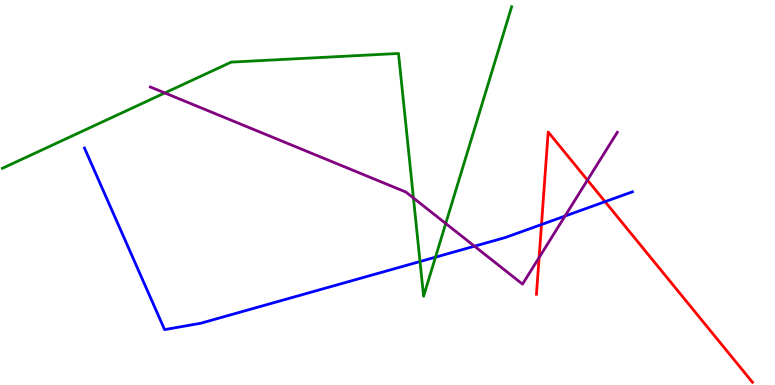[{'lines': ['blue', 'red'], 'intersections': [{'x': 6.99, 'y': 4.17}, {'x': 7.81, 'y': 4.76}]}, {'lines': ['green', 'red'], 'intersections': []}, {'lines': ['purple', 'red'], 'intersections': [{'x': 6.96, 'y': 3.31}, {'x': 7.58, 'y': 5.32}]}, {'lines': ['blue', 'green'], 'intersections': [{'x': 5.42, 'y': 3.21}, {'x': 5.62, 'y': 3.32}]}, {'lines': ['blue', 'purple'], 'intersections': [{'x': 6.12, 'y': 3.61}, {'x': 7.29, 'y': 4.39}]}, {'lines': ['green', 'purple'], 'intersections': [{'x': 2.13, 'y': 7.59}, {'x': 5.33, 'y': 4.86}, {'x': 5.75, 'y': 4.2}]}]